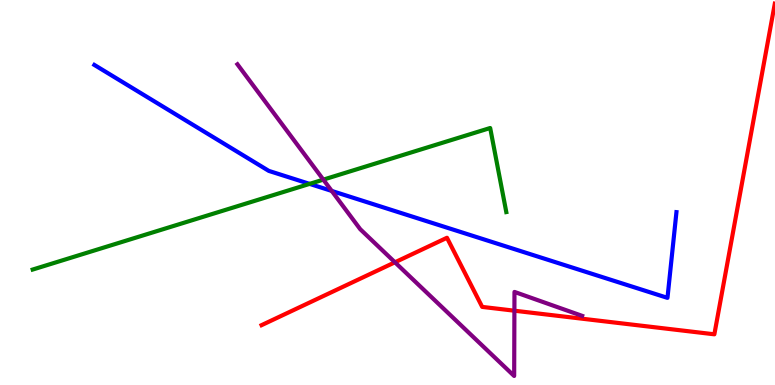[{'lines': ['blue', 'red'], 'intersections': []}, {'lines': ['green', 'red'], 'intersections': []}, {'lines': ['purple', 'red'], 'intersections': [{'x': 5.1, 'y': 3.19}, {'x': 6.64, 'y': 1.93}]}, {'lines': ['blue', 'green'], 'intersections': [{'x': 3.99, 'y': 5.22}]}, {'lines': ['blue', 'purple'], 'intersections': [{'x': 4.28, 'y': 5.04}]}, {'lines': ['green', 'purple'], 'intersections': [{'x': 4.17, 'y': 5.33}]}]